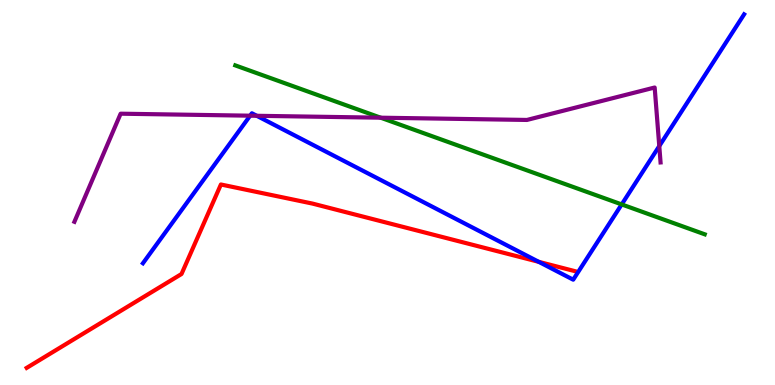[{'lines': ['blue', 'red'], 'intersections': [{'x': 6.95, 'y': 3.2}]}, {'lines': ['green', 'red'], 'intersections': []}, {'lines': ['purple', 'red'], 'intersections': []}, {'lines': ['blue', 'green'], 'intersections': [{'x': 8.02, 'y': 4.69}]}, {'lines': ['blue', 'purple'], 'intersections': [{'x': 3.23, 'y': 7.0}, {'x': 3.31, 'y': 6.99}, {'x': 8.51, 'y': 6.21}]}, {'lines': ['green', 'purple'], 'intersections': [{'x': 4.91, 'y': 6.94}]}]